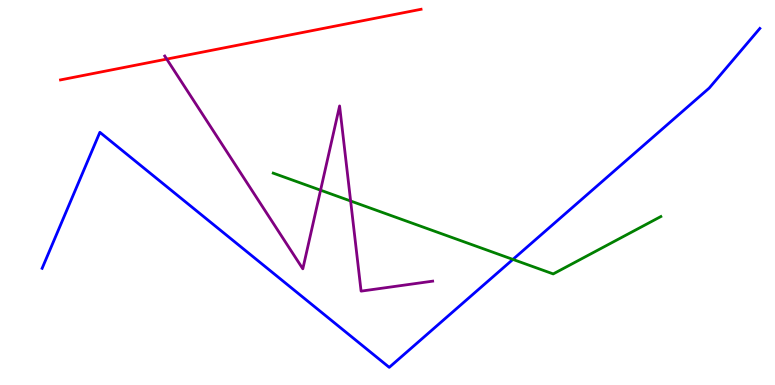[{'lines': ['blue', 'red'], 'intersections': []}, {'lines': ['green', 'red'], 'intersections': []}, {'lines': ['purple', 'red'], 'intersections': [{'x': 2.15, 'y': 8.46}]}, {'lines': ['blue', 'green'], 'intersections': [{'x': 6.62, 'y': 3.26}]}, {'lines': ['blue', 'purple'], 'intersections': []}, {'lines': ['green', 'purple'], 'intersections': [{'x': 4.14, 'y': 5.06}, {'x': 4.52, 'y': 4.78}]}]